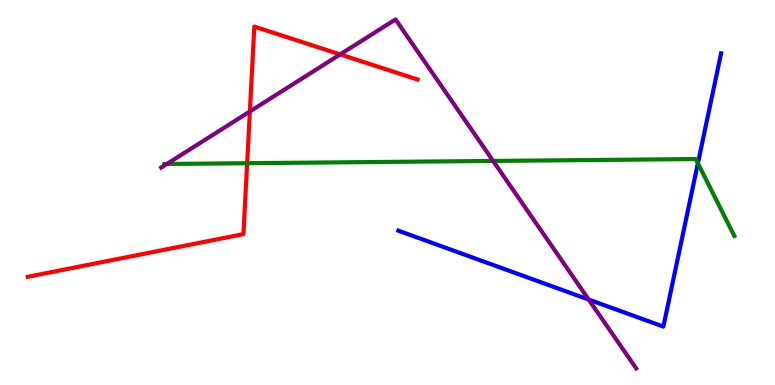[{'lines': ['blue', 'red'], 'intersections': []}, {'lines': ['green', 'red'], 'intersections': [{'x': 3.19, 'y': 5.76}]}, {'lines': ['purple', 'red'], 'intersections': [{'x': 3.22, 'y': 7.1}, {'x': 4.39, 'y': 8.59}]}, {'lines': ['blue', 'green'], 'intersections': [{'x': 9.0, 'y': 5.76}]}, {'lines': ['blue', 'purple'], 'intersections': [{'x': 7.6, 'y': 2.22}]}, {'lines': ['green', 'purple'], 'intersections': [{'x': 2.15, 'y': 5.74}, {'x': 6.36, 'y': 5.82}]}]